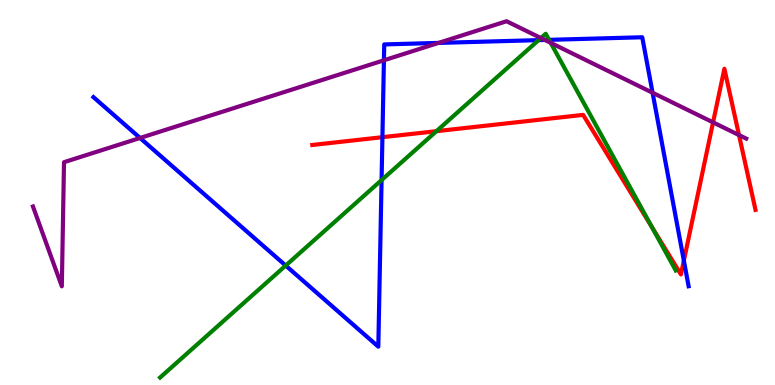[{'lines': ['blue', 'red'], 'intersections': [{'x': 4.93, 'y': 6.44}, {'x': 8.82, 'y': 3.23}]}, {'lines': ['green', 'red'], 'intersections': [{'x': 5.63, 'y': 6.59}, {'x': 8.41, 'y': 4.09}]}, {'lines': ['purple', 'red'], 'intersections': [{'x': 9.2, 'y': 6.82}, {'x': 9.54, 'y': 6.49}]}, {'lines': ['blue', 'green'], 'intersections': [{'x': 3.69, 'y': 3.1}, {'x': 4.92, 'y': 5.32}, {'x': 6.95, 'y': 8.96}, {'x': 7.08, 'y': 8.97}]}, {'lines': ['blue', 'purple'], 'intersections': [{'x': 1.81, 'y': 6.42}, {'x': 4.95, 'y': 8.43}, {'x': 5.66, 'y': 8.89}, {'x': 7.03, 'y': 8.96}, {'x': 8.42, 'y': 7.59}]}, {'lines': ['green', 'purple'], 'intersections': [{'x': 6.98, 'y': 9.01}, {'x': 7.11, 'y': 8.89}]}]